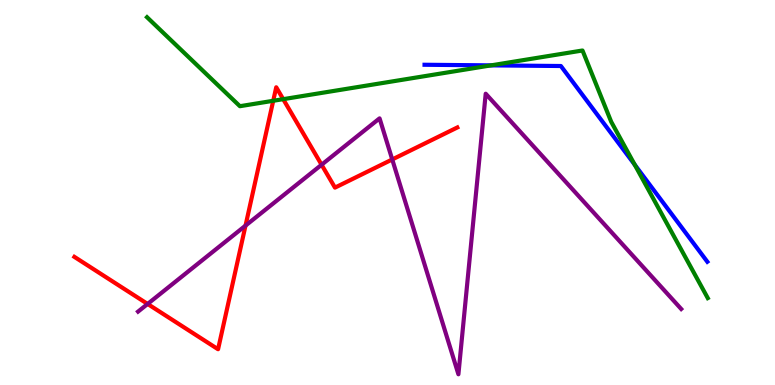[{'lines': ['blue', 'red'], 'intersections': []}, {'lines': ['green', 'red'], 'intersections': [{'x': 3.53, 'y': 7.38}, {'x': 3.65, 'y': 7.42}]}, {'lines': ['purple', 'red'], 'intersections': [{'x': 1.9, 'y': 2.11}, {'x': 3.17, 'y': 4.14}, {'x': 4.15, 'y': 5.72}, {'x': 5.06, 'y': 5.86}]}, {'lines': ['blue', 'green'], 'intersections': [{'x': 6.34, 'y': 8.3}, {'x': 8.19, 'y': 5.72}]}, {'lines': ['blue', 'purple'], 'intersections': []}, {'lines': ['green', 'purple'], 'intersections': []}]